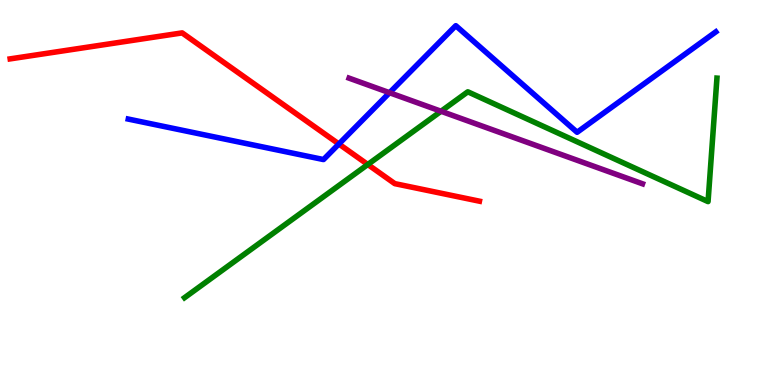[{'lines': ['blue', 'red'], 'intersections': [{'x': 4.37, 'y': 6.26}]}, {'lines': ['green', 'red'], 'intersections': [{'x': 4.75, 'y': 5.73}]}, {'lines': ['purple', 'red'], 'intersections': []}, {'lines': ['blue', 'green'], 'intersections': []}, {'lines': ['blue', 'purple'], 'intersections': [{'x': 5.03, 'y': 7.59}]}, {'lines': ['green', 'purple'], 'intersections': [{'x': 5.69, 'y': 7.11}]}]